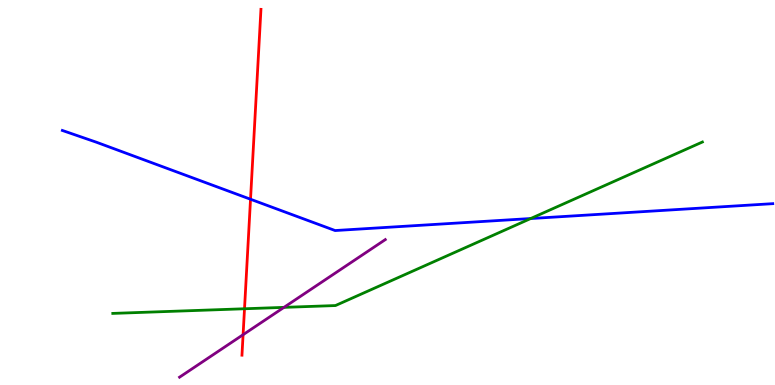[{'lines': ['blue', 'red'], 'intersections': [{'x': 3.23, 'y': 4.82}]}, {'lines': ['green', 'red'], 'intersections': [{'x': 3.15, 'y': 1.98}]}, {'lines': ['purple', 'red'], 'intersections': [{'x': 3.14, 'y': 1.31}]}, {'lines': ['blue', 'green'], 'intersections': [{'x': 6.85, 'y': 4.32}]}, {'lines': ['blue', 'purple'], 'intersections': []}, {'lines': ['green', 'purple'], 'intersections': [{'x': 3.66, 'y': 2.02}]}]